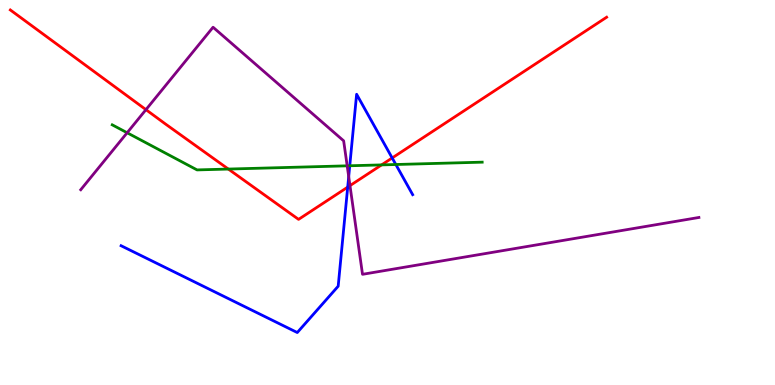[{'lines': ['blue', 'red'], 'intersections': [{'x': 4.49, 'y': 5.14}, {'x': 5.06, 'y': 5.9}]}, {'lines': ['green', 'red'], 'intersections': [{'x': 2.95, 'y': 5.61}, {'x': 4.92, 'y': 5.72}]}, {'lines': ['purple', 'red'], 'intersections': [{'x': 1.88, 'y': 7.15}, {'x': 4.52, 'y': 5.18}]}, {'lines': ['blue', 'green'], 'intersections': [{'x': 4.51, 'y': 5.69}, {'x': 5.11, 'y': 5.73}]}, {'lines': ['blue', 'purple'], 'intersections': [{'x': 4.5, 'y': 5.41}]}, {'lines': ['green', 'purple'], 'intersections': [{'x': 1.64, 'y': 6.55}, {'x': 4.48, 'y': 5.69}]}]